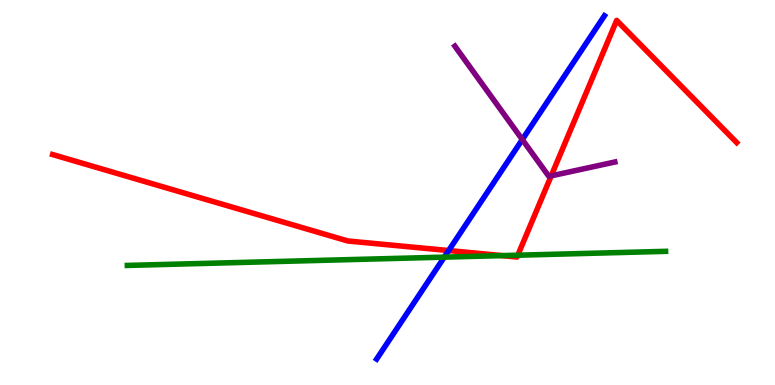[{'lines': ['blue', 'red'], 'intersections': [{'x': 5.79, 'y': 3.49}]}, {'lines': ['green', 'red'], 'intersections': [{'x': 6.48, 'y': 3.36}, {'x': 6.68, 'y': 3.37}]}, {'lines': ['purple', 'red'], 'intersections': [{'x': 7.11, 'y': 5.43}]}, {'lines': ['blue', 'green'], 'intersections': [{'x': 5.73, 'y': 3.32}]}, {'lines': ['blue', 'purple'], 'intersections': [{'x': 6.74, 'y': 6.38}]}, {'lines': ['green', 'purple'], 'intersections': []}]